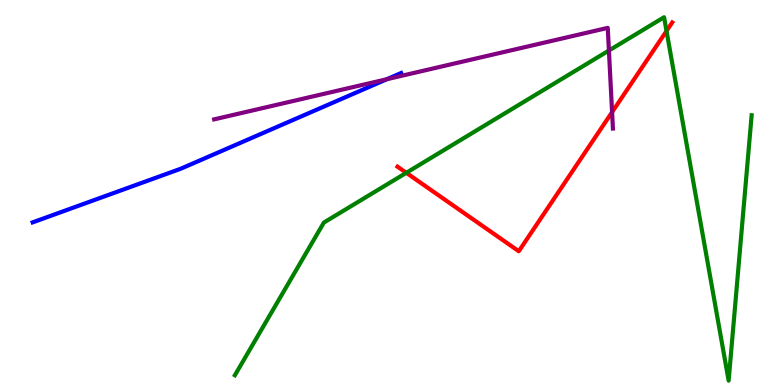[{'lines': ['blue', 'red'], 'intersections': []}, {'lines': ['green', 'red'], 'intersections': [{'x': 5.24, 'y': 5.51}, {'x': 8.6, 'y': 9.2}]}, {'lines': ['purple', 'red'], 'intersections': [{'x': 7.9, 'y': 7.09}]}, {'lines': ['blue', 'green'], 'intersections': []}, {'lines': ['blue', 'purple'], 'intersections': [{'x': 4.99, 'y': 7.94}]}, {'lines': ['green', 'purple'], 'intersections': [{'x': 7.86, 'y': 8.69}]}]